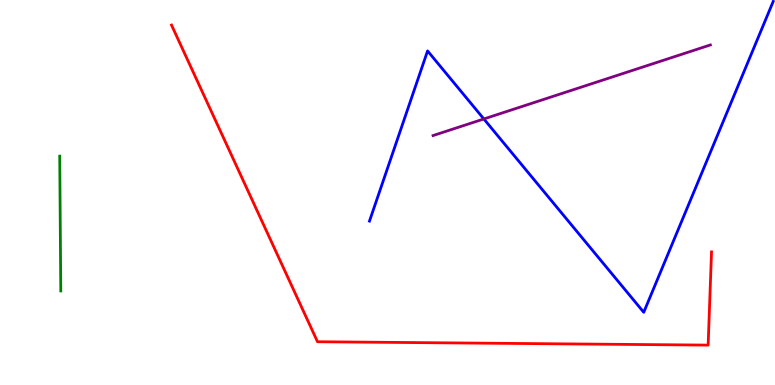[{'lines': ['blue', 'red'], 'intersections': []}, {'lines': ['green', 'red'], 'intersections': []}, {'lines': ['purple', 'red'], 'intersections': []}, {'lines': ['blue', 'green'], 'intersections': []}, {'lines': ['blue', 'purple'], 'intersections': [{'x': 6.24, 'y': 6.91}]}, {'lines': ['green', 'purple'], 'intersections': []}]